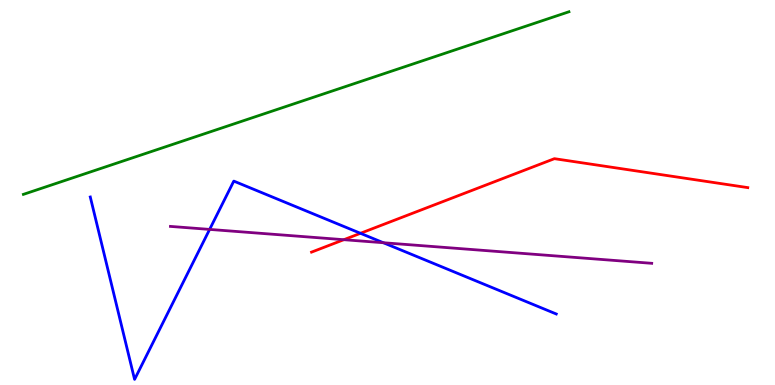[{'lines': ['blue', 'red'], 'intersections': [{'x': 4.65, 'y': 3.94}]}, {'lines': ['green', 'red'], 'intersections': []}, {'lines': ['purple', 'red'], 'intersections': [{'x': 4.44, 'y': 3.77}]}, {'lines': ['blue', 'green'], 'intersections': []}, {'lines': ['blue', 'purple'], 'intersections': [{'x': 2.7, 'y': 4.04}, {'x': 4.95, 'y': 3.7}]}, {'lines': ['green', 'purple'], 'intersections': []}]